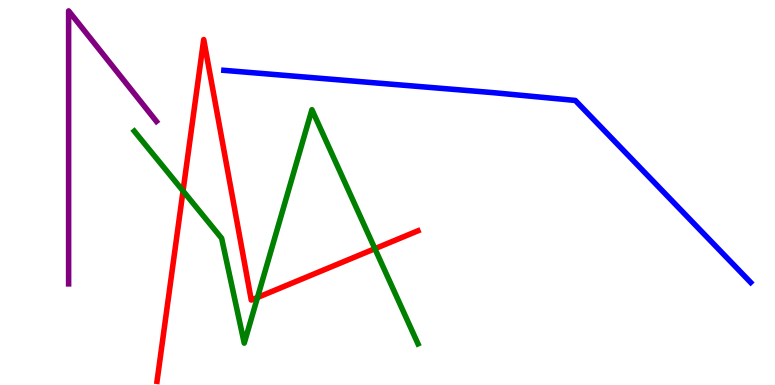[{'lines': ['blue', 'red'], 'intersections': []}, {'lines': ['green', 'red'], 'intersections': [{'x': 2.36, 'y': 5.04}, {'x': 3.32, 'y': 2.27}, {'x': 4.84, 'y': 3.54}]}, {'lines': ['purple', 'red'], 'intersections': []}, {'lines': ['blue', 'green'], 'intersections': []}, {'lines': ['blue', 'purple'], 'intersections': []}, {'lines': ['green', 'purple'], 'intersections': []}]